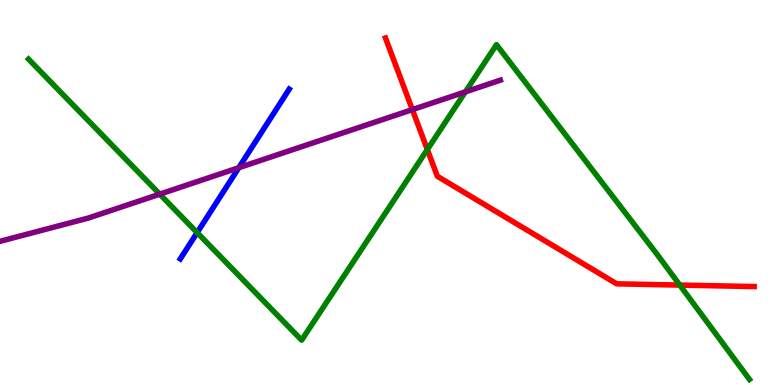[{'lines': ['blue', 'red'], 'intersections': []}, {'lines': ['green', 'red'], 'intersections': [{'x': 5.51, 'y': 6.12}, {'x': 8.77, 'y': 2.6}]}, {'lines': ['purple', 'red'], 'intersections': [{'x': 5.32, 'y': 7.15}]}, {'lines': ['blue', 'green'], 'intersections': [{'x': 2.54, 'y': 3.96}]}, {'lines': ['blue', 'purple'], 'intersections': [{'x': 3.08, 'y': 5.64}]}, {'lines': ['green', 'purple'], 'intersections': [{'x': 2.06, 'y': 4.96}, {'x': 6.0, 'y': 7.61}]}]